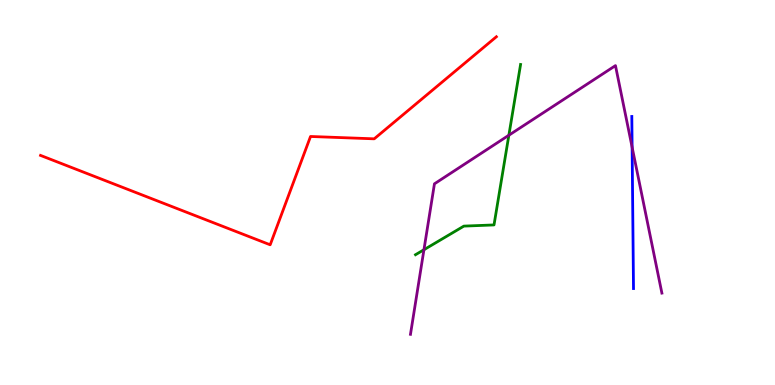[{'lines': ['blue', 'red'], 'intersections': []}, {'lines': ['green', 'red'], 'intersections': []}, {'lines': ['purple', 'red'], 'intersections': []}, {'lines': ['blue', 'green'], 'intersections': []}, {'lines': ['blue', 'purple'], 'intersections': [{'x': 8.16, 'y': 6.18}]}, {'lines': ['green', 'purple'], 'intersections': [{'x': 5.47, 'y': 3.51}, {'x': 6.57, 'y': 6.49}]}]